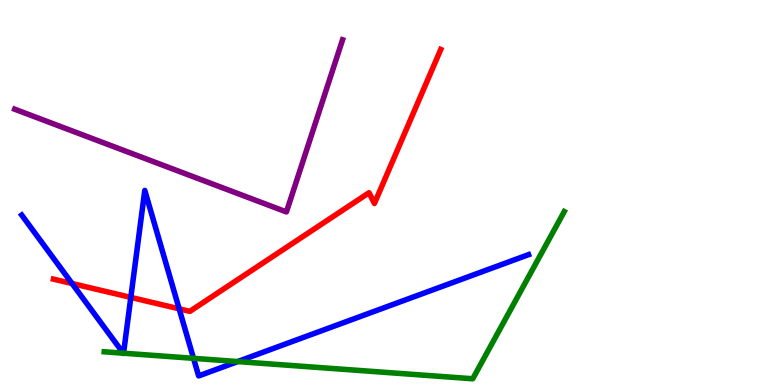[{'lines': ['blue', 'red'], 'intersections': [{'x': 0.93, 'y': 2.64}, {'x': 1.69, 'y': 2.28}, {'x': 2.31, 'y': 1.98}]}, {'lines': ['green', 'red'], 'intersections': []}, {'lines': ['purple', 'red'], 'intersections': []}, {'lines': ['blue', 'green'], 'intersections': [{'x': 1.59, 'y': 0.826}, {'x': 1.59, 'y': 0.826}, {'x': 2.5, 'y': 0.693}, {'x': 3.07, 'y': 0.609}]}, {'lines': ['blue', 'purple'], 'intersections': []}, {'lines': ['green', 'purple'], 'intersections': []}]